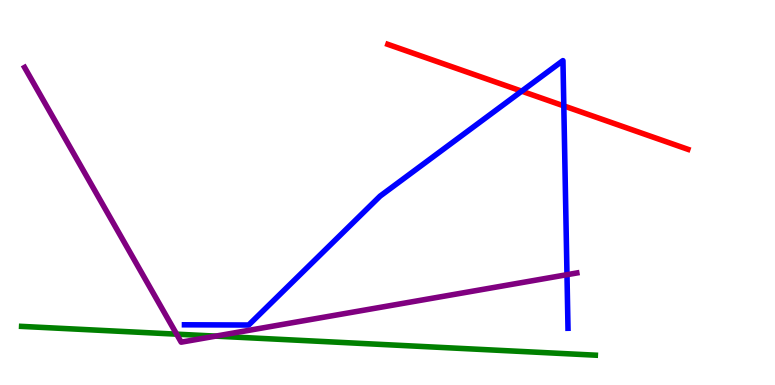[{'lines': ['blue', 'red'], 'intersections': [{'x': 6.73, 'y': 7.63}, {'x': 7.27, 'y': 7.25}]}, {'lines': ['green', 'red'], 'intersections': []}, {'lines': ['purple', 'red'], 'intersections': []}, {'lines': ['blue', 'green'], 'intersections': []}, {'lines': ['blue', 'purple'], 'intersections': [{'x': 7.32, 'y': 2.87}]}, {'lines': ['green', 'purple'], 'intersections': [{'x': 2.28, 'y': 1.32}, {'x': 2.78, 'y': 1.27}]}]